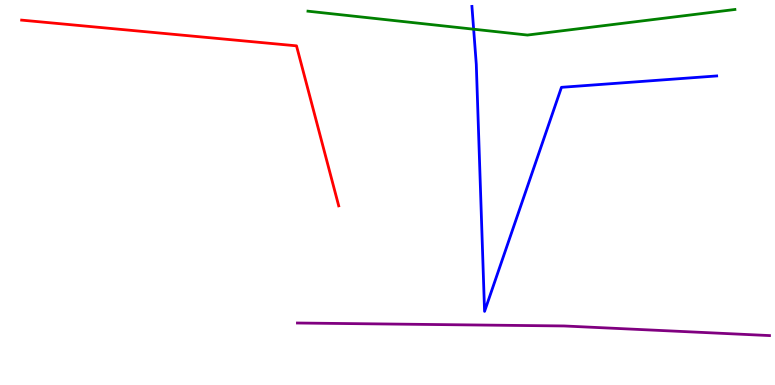[{'lines': ['blue', 'red'], 'intersections': []}, {'lines': ['green', 'red'], 'intersections': []}, {'lines': ['purple', 'red'], 'intersections': []}, {'lines': ['blue', 'green'], 'intersections': [{'x': 6.11, 'y': 9.24}]}, {'lines': ['blue', 'purple'], 'intersections': []}, {'lines': ['green', 'purple'], 'intersections': []}]